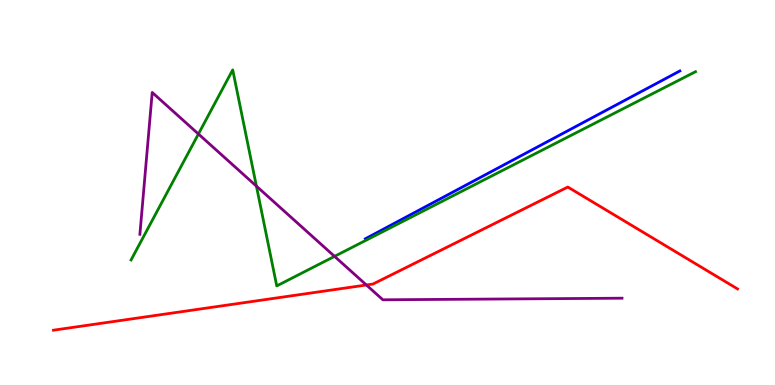[{'lines': ['blue', 'red'], 'intersections': []}, {'lines': ['green', 'red'], 'intersections': []}, {'lines': ['purple', 'red'], 'intersections': [{'x': 4.73, 'y': 2.6}]}, {'lines': ['blue', 'green'], 'intersections': []}, {'lines': ['blue', 'purple'], 'intersections': []}, {'lines': ['green', 'purple'], 'intersections': [{'x': 2.56, 'y': 6.52}, {'x': 3.31, 'y': 5.17}, {'x': 4.32, 'y': 3.34}]}]